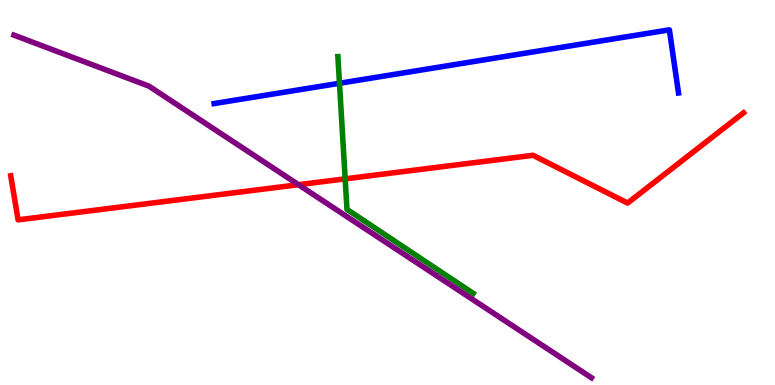[{'lines': ['blue', 'red'], 'intersections': []}, {'lines': ['green', 'red'], 'intersections': [{'x': 4.45, 'y': 5.35}]}, {'lines': ['purple', 'red'], 'intersections': [{'x': 3.85, 'y': 5.2}]}, {'lines': ['blue', 'green'], 'intersections': [{'x': 4.38, 'y': 7.84}]}, {'lines': ['blue', 'purple'], 'intersections': []}, {'lines': ['green', 'purple'], 'intersections': []}]